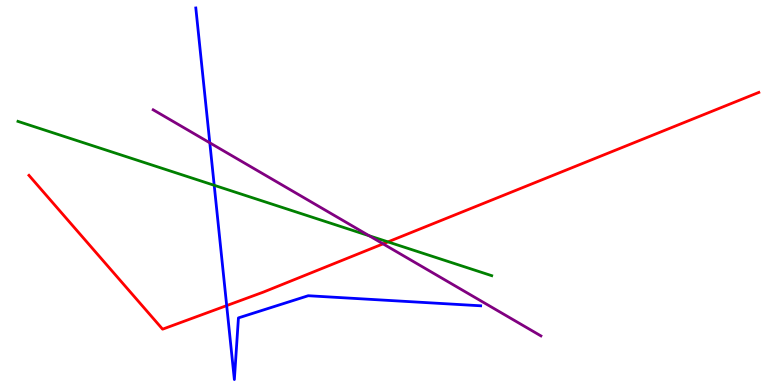[{'lines': ['blue', 'red'], 'intersections': [{'x': 2.92, 'y': 2.06}]}, {'lines': ['green', 'red'], 'intersections': [{'x': 5.01, 'y': 3.72}]}, {'lines': ['purple', 'red'], 'intersections': [{'x': 4.94, 'y': 3.67}]}, {'lines': ['blue', 'green'], 'intersections': [{'x': 2.76, 'y': 5.19}]}, {'lines': ['blue', 'purple'], 'intersections': [{'x': 2.71, 'y': 6.29}]}, {'lines': ['green', 'purple'], 'intersections': [{'x': 4.76, 'y': 3.88}]}]